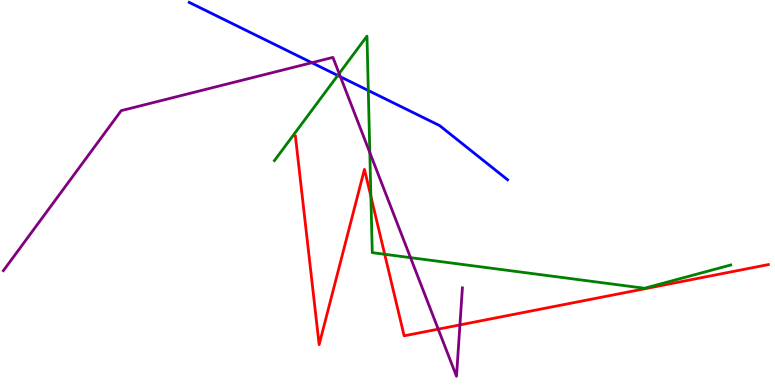[{'lines': ['blue', 'red'], 'intersections': []}, {'lines': ['green', 'red'], 'intersections': [{'x': 4.79, 'y': 4.9}, {'x': 4.96, 'y': 3.4}]}, {'lines': ['purple', 'red'], 'intersections': [{'x': 5.65, 'y': 1.45}, {'x': 5.93, 'y': 1.56}]}, {'lines': ['blue', 'green'], 'intersections': [{'x': 4.36, 'y': 8.04}, {'x': 4.75, 'y': 7.65}]}, {'lines': ['blue', 'purple'], 'intersections': [{'x': 4.02, 'y': 8.37}, {'x': 4.39, 'y': 8.01}]}, {'lines': ['green', 'purple'], 'intersections': [{'x': 4.38, 'y': 8.09}, {'x': 4.77, 'y': 6.04}, {'x': 5.3, 'y': 3.31}]}]